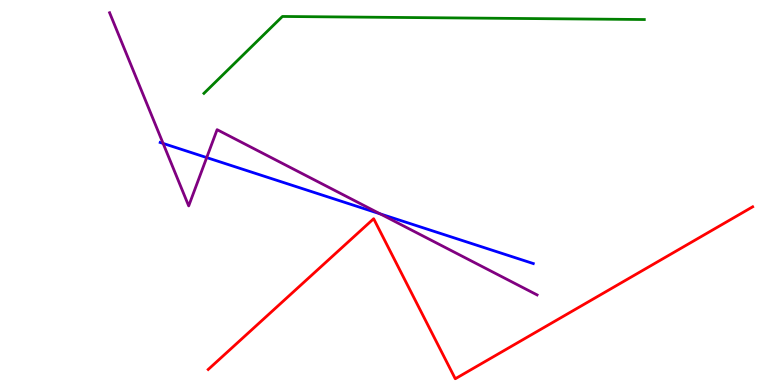[{'lines': ['blue', 'red'], 'intersections': []}, {'lines': ['green', 'red'], 'intersections': []}, {'lines': ['purple', 'red'], 'intersections': []}, {'lines': ['blue', 'green'], 'intersections': []}, {'lines': ['blue', 'purple'], 'intersections': [{'x': 2.1, 'y': 6.27}, {'x': 2.67, 'y': 5.91}, {'x': 4.9, 'y': 4.45}]}, {'lines': ['green', 'purple'], 'intersections': []}]